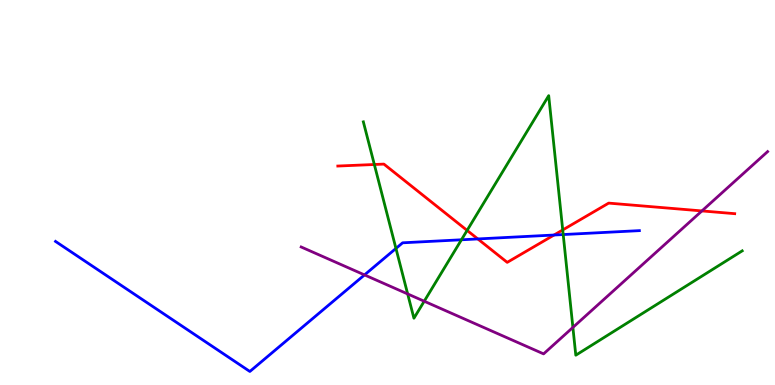[{'lines': ['blue', 'red'], 'intersections': [{'x': 6.17, 'y': 3.79}, {'x': 7.15, 'y': 3.9}]}, {'lines': ['green', 'red'], 'intersections': [{'x': 4.83, 'y': 5.73}, {'x': 6.03, 'y': 4.02}, {'x': 7.26, 'y': 4.03}]}, {'lines': ['purple', 'red'], 'intersections': [{'x': 9.06, 'y': 4.52}]}, {'lines': ['blue', 'green'], 'intersections': [{'x': 5.11, 'y': 3.55}, {'x': 5.95, 'y': 3.77}, {'x': 7.27, 'y': 3.91}]}, {'lines': ['blue', 'purple'], 'intersections': [{'x': 4.7, 'y': 2.86}]}, {'lines': ['green', 'purple'], 'intersections': [{'x': 5.26, 'y': 2.37}, {'x': 5.47, 'y': 2.18}, {'x': 7.39, 'y': 1.5}]}]